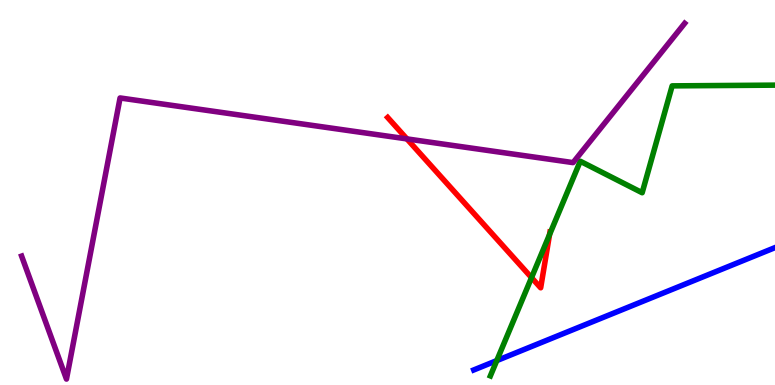[{'lines': ['blue', 'red'], 'intersections': []}, {'lines': ['green', 'red'], 'intersections': [{'x': 6.86, 'y': 2.79}, {'x': 7.09, 'y': 3.91}]}, {'lines': ['purple', 'red'], 'intersections': [{'x': 5.25, 'y': 6.39}]}, {'lines': ['blue', 'green'], 'intersections': [{'x': 6.41, 'y': 0.634}]}, {'lines': ['blue', 'purple'], 'intersections': []}, {'lines': ['green', 'purple'], 'intersections': []}]